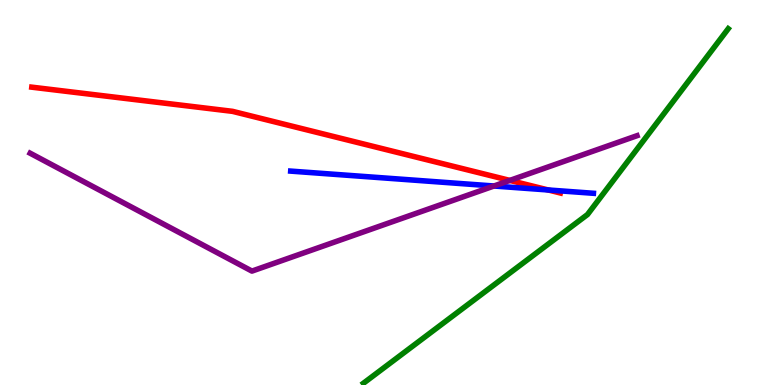[{'lines': ['blue', 'red'], 'intersections': [{'x': 7.07, 'y': 5.07}]}, {'lines': ['green', 'red'], 'intersections': []}, {'lines': ['purple', 'red'], 'intersections': [{'x': 6.58, 'y': 5.31}]}, {'lines': ['blue', 'green'], 'intersections': []}, {'lines': ['blue', 'purple'], 'intersections': [{'x': 6.37, 'y': 5.17}]}, {'lines': ['green', 'purple'], 'intersections': []}]